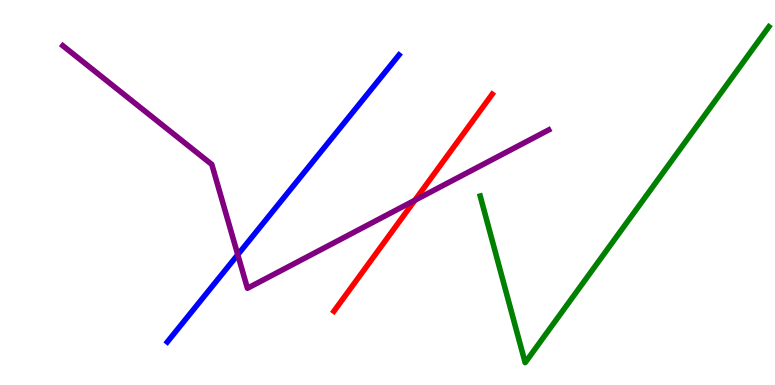[{'lines': ['blue', 'red'], 'intersections': []}, {'lines': ['green', 'red'], 'intersections': []}, {'lines': ['purple', 'red'], 'intersections': [{'x': 5.35, 'y': 4.8}]}, {'lines': ['blue', 'green'], 'intersections': []}, {'lines': ['blue', 'purple'], 'intersections': [{'x': 3.07, 'y': 3.38}]}, {'lines': ['green', 'purple'], 'intersections': []}]